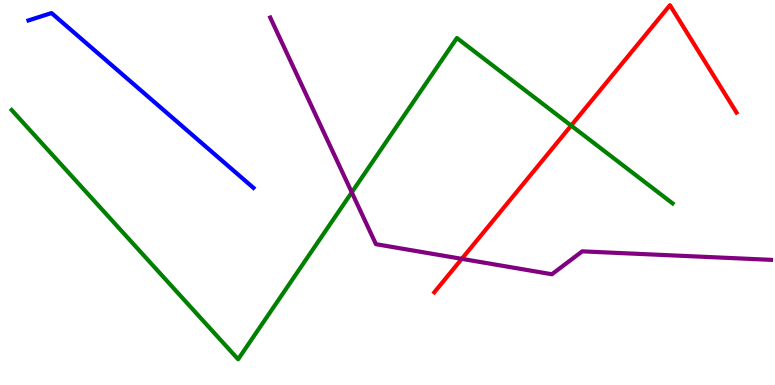[{'lines': ['blue', 'red'], 'intersections': []}, {'lines': ['green', 'red'], 'intersections': [{'x': 7.37, 'y': 6.74}]}, {'lines': ['purple', 'red'], 'intersections': [{'x': 5.96, 'y': 3.28}]}, {'lines': ['blue', 'green'], 'intersections': []}, {'lines': ['blue', 'purple'], 'intersections': []}, {'lines': ['green', 'purple'], 'intersections': [{'x': 4.54, 'y': 5.0}]}]